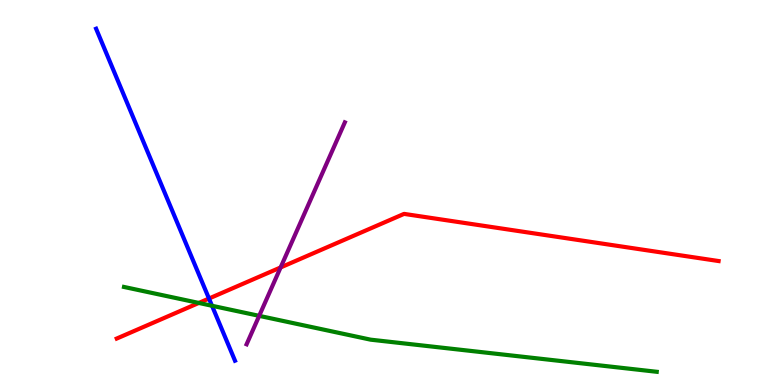[{'lines': ['blue', 'red'], 'intersections': [{'x': 2.7, 'y': 2.25}]}, {'lines': ['green', 'red'], 'intersections': [{'x': 2.57, 'y': 2.13}]}, {'lines': ['purple', 'red'], 'intersections': [{'x': 3.62, 'y': 3.05}]}, {'lines': ['blue', 'green'], 'intersections': [{'x': 2.74, 'y': 2.06}]}, {'lines': ['blue', 'purple'], 'intersections': []}, {'lines': ['green', 'purple'], 'intersections': [{'x': 3.34, 'y': 1.8}]}]